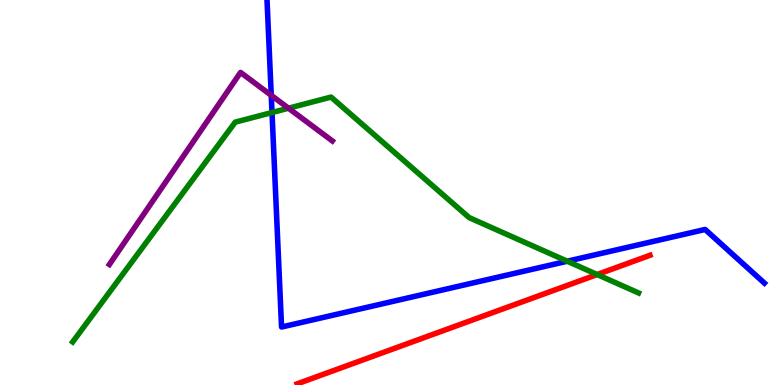[{'lines': ['blue', 'red'], 'intersections': []}, {'lines': ['green', 'red'], 'intersections': [{'x': 7.71, 'y': 2.87}]}, {'lines': ['purple', 'red'], 'intersections': []}, {'lines': ['blue', 'green'], 'intersections': [{'x': 3.51, 'y': 7.08}, {'x': 7.32, 'y': 3.21}]}, {'lines': ['blue', 'purple'], 'intersections': [{'x': 3.5, 'y': 7.52}]}, {'lines': ['green', 'purple'], 'intersections': [{'x': 3.72, 'y': 7.19}]}]